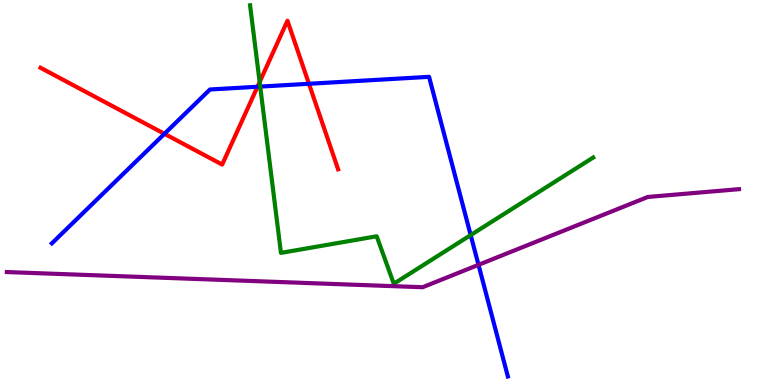[{'lines': ['blue', 'red'], 'intersections': [{'x': 2.12, 'y': 6.52}, {'x': 3.32, 'y': 7.75}, {'x': 3.99, 'y': 7.82}]}, {'lines': ['green', 'red'], 'intersections': [{'x': 3.35, 'y': 7.87}]}, {'lines': ['purple', 'red'], 'intersections': []}, {'lines': ['blue', 'green'], 'intersections': [{'x': 3.36, 'y': 7.75}, {'x': 6.07, 'y': 3.89}]}, {'lines': ['blue', 'purple'], 'intersections': [{'x': 6.17, 'y': 3.12}]}, {'lines': ['green', 'purple'], 'intersections': []}]